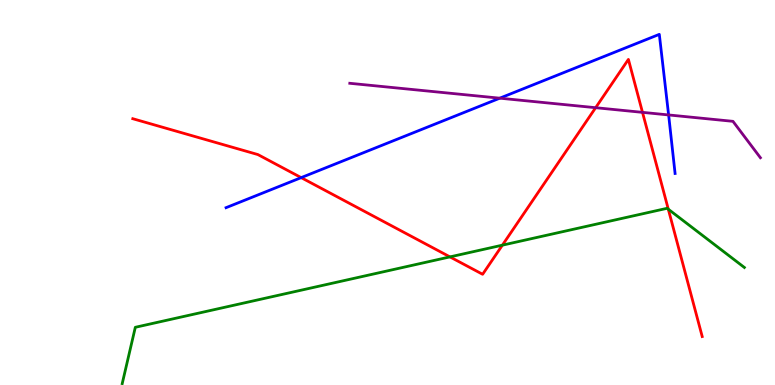[{'lines': ['blue', 'red'], 'intersections': [{'x': 3.89, 'y': 5.39}]}, {'lines': ['green', 'red'], 'intersections': [{'x': 5.81, 'y': 3.33}, {'x': 6.48, 'y': 3.63}, {'x': 8.62, 'y': 4.57}]}, {'lines': ['purple', 'red'], 'intersections': [{'x': 7.69, 'y': 7.2}, {'x': 8.29, 'y': 7.08}]}, {'lines': ['blue', 'green'], 'intersections': []}, {'lines': ['blue', 'purple'], 'intersections': [{'x': 6.45, 'y': 7.45}, {'x': 8.63, 'y': 7.01}]}, {'lines': ['green', 'purple'], 'intersections': []}]